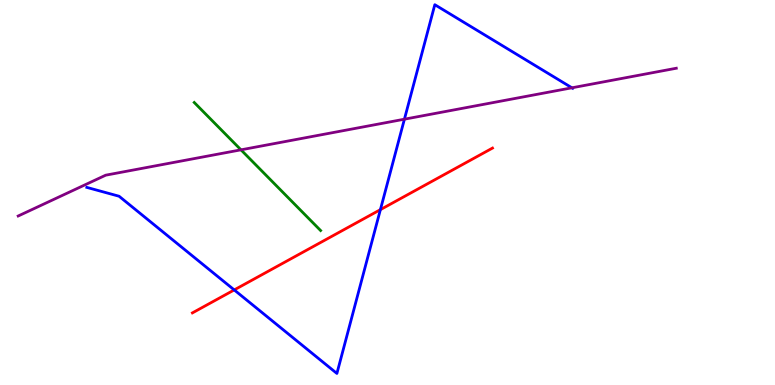[{'lines': ['blue', 'red'], 'intersections': [{'x': 3.02, 'y': 2.47}, {'x': 4.91, 'y': 4.55}]}, {'lines': ['green', 'red'], 'intersections': []}, {'lines': ['purple', 'red'], 'intersections': []}, {'lines': ['blue', 'green'], 'intersections': []}, {'lines': ['blue', 'purple'], 'intersections': [{'x': 5.22, 'y': 6.9}, {'x': 7.38, 'y': 7.72}]}, {'lines': ['green', 'purple'], 'intersections': [{'x': 3.11, 'y': 6.11}]}]